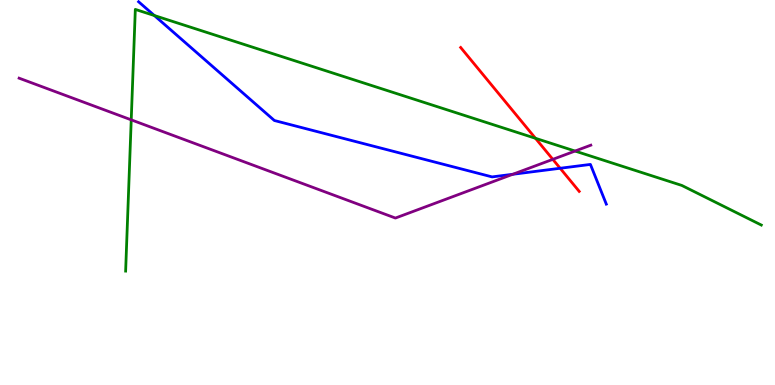[{'lines': ['blue', 'red'], 'intersections': [{'x': 7.23, 'y': 5.63}]}, {'lines': ['green', 'red'], 'intersections': [{'x': 6.91, 'y': 6.41}]}, {'lines': ['purple', 'red'], 'intersections': [{'x': 7.13, 'y': 5.86}]}, {'lines': ['blue', 'green'], 'intersections': [{'x': 1.99, 'y': 9.6}]}, {'lines': ['blue', 'purple'], 'intersections': [{'x': 6.62, 'y': 5.47}]}, {'lines': ['green', 'purple'], 'intersections': [{'x': 1.69, 'y': 6.89}, {'x': 7.42, 'y': 6.08}]}]